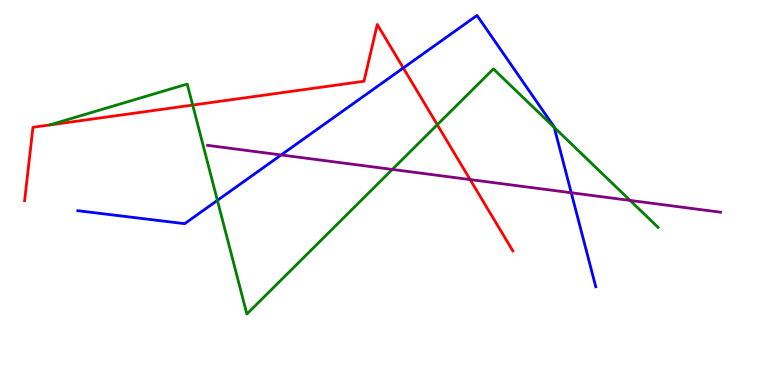[{'lines': ['blue', 'red'], 'intersections': [{'x': 5.2, 'y': 8.24}]}, {'lines': ['green', 'red'], 'intersections': [{'x': 2.49, 'y': 7.27}, {'x': 5.64, 'y': 6.76}]}, {'lines': ['purple', 'red'], 'intersections': [{'x': 6.07, 'y': 5.34}]}, {'lines': ['blue', 'green'], 'intersections': [{'x': 2.81, 'y': 4.8}, {'x': 7.15, 'y': 6.69}]}, {'lines': ['blue', 'purple'], 'intersections': [{'x': 3.63, 'y': 5.98}, {'x': 7.37, 'y': 4.99}]}, {'lines': ['green', 'purple'], 'intersections': [{'x': 5.06, 'y': 5.6}, {'x': 8.13, 'y': 4.79}]}]